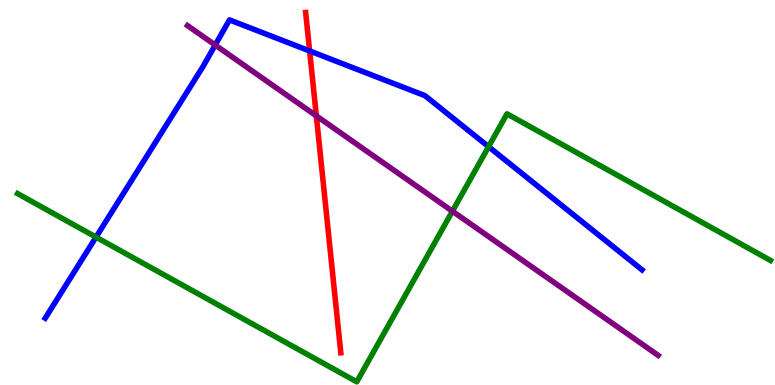[{'lines': ['blue', 'red'], 'intersections': [{'x': 4.0, 'y': 8.68}]}, {'lines': ['green', 'red'], 'intersections': []}, {'lines': ['purple', 'red'], 'intersections': [{'x': 4.08, 'y': 6.99}]}, {'lines': ['blue', 'green'], 'intersections': [{'x': 1.24, 'y': 3.84}, {'x': 6.3, 'y': 6.19}]}, {'lines': ['blue', 'purple'], 'intersections': [{'x': 2.78, 'y': 8.83}]}, {'lines': ['green', 'purple'], 'intersections': [{'x': 5.84, 'y': 4.51}]}]